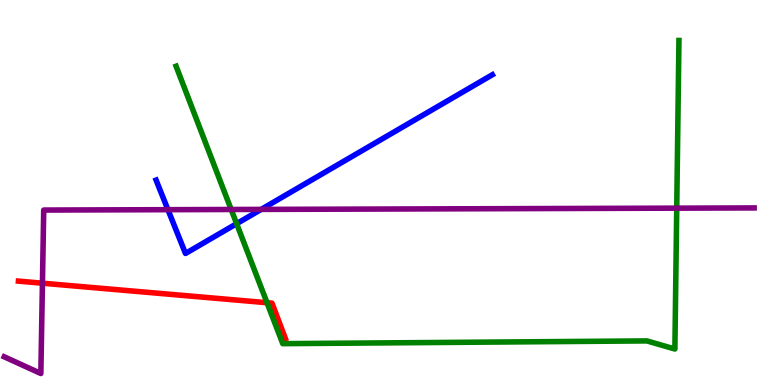[{'lines': ['blue', 'red'], 'intersections': []}, {'lines': ['green', 'red'], 'intersections': [{'x': 3.45, 'y': 2.14}]}, {'lines': ['purple', 'red'], 'intersections': [{'x': 0.548, 'y': 2.64}]}, {'lines': ['blue', 'green'], 'intersections': [{'x': 3.05, 'y': 4.19}]}, {'lines': ['blue', 'purple'], 'intersections': [{'x': 2.17, 'y': 4.55}, {'x': 3.37, 'y': 4.56}]}, {'lines': ['green', 'purple'], 'intersections': [{'x': 2.98, 'y': 4.56}, {'x': 8.73, 'y': 4.59}]}]